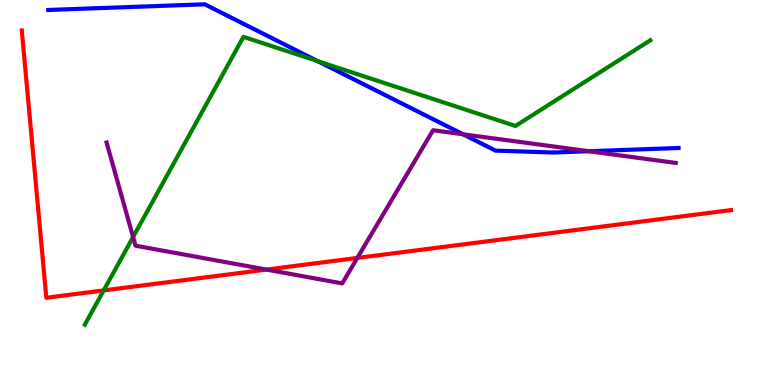[{'lines': ['blue', 'red'], 'intersections': []}, {'lines': ['green', 'red'], 'intersections': [{'x': 1.34, 'y': 2.46}]}, {'lines': ['purple', 'red'], 'intersections': [{'x': 3.44, 'y': 3.0}, {'x': 4.61, 'y': 3.3}]}, {'lines': ['blue', 'green'], 'intersections': [{'x': 4.1, 'y': 8.41}]}, {'lines': ['blue', 'purple'], 'intersections': [{'x': 5.98, 'y': 6.51}, {'x': 7.6, 'y': 6.07}]}, {'lines': ['green', 'purple'], 'intersections': [{'x': 1.72, 'y': 3.84}]}]